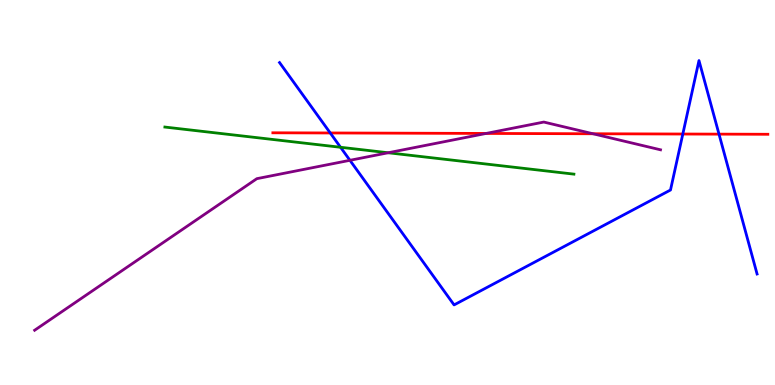[{'lines': ['blue', 'red'], 'intersections': [{'x': 4.26, 'y': 6.55}, {'x': 8.81, 'y': 6.52}, {'x': 9.28, 'y': 6.52}]}, {'lines': ['green', 'red'], 'intersections': []}, {'lines': ['purple', 'red'], 'intersections': [{'x': 6.27, 'y': 6.53}, {'x': 7.65, 'y': 6.53}]}, {'lines': ['blue', 'green'], 'intersections': [{'x': 4.39, 'y': 6.17}]}, {'lines': ['blue', 'purple'], 'intersections': [{'x': 4.52, 'y': 5.84}]}, {'lines': ['green', 'purple'], 'intersections': [{'x': 5.01, 'y': 6.03}]}]